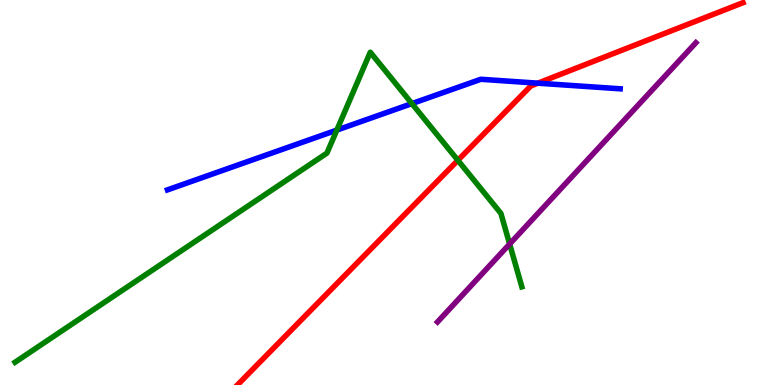[{'lines': ['blue', 'red'], 'intersections': [{'x': 6.94, 'y': 7.84}]}, {'lines': ['green', 'red'], 'intersections': [{'x': 5.91, 'y': 5.84}]}, {'lines': ['purple', 'red'], 'intersections': []}, {'lines': ['blue', 'green'], 'intersections': [{'x': 4.35, 'y': 6.62}, {'x': 5.32, 'y': 7.31}]}, {'lines': ['blue', 'purple'], 'intersections': []}, {'lines': ['green', 'purple'], 'intersections': [{'x': 6.58, 'y': 3.66}]}]